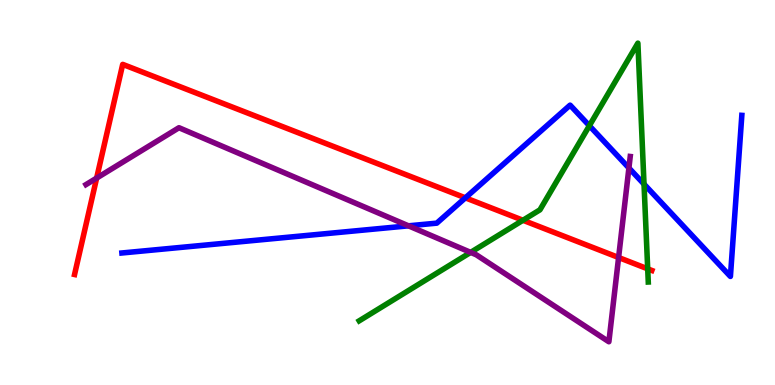[{'lines': ['blue', 'red'], 'intersections': [{'x': 6.0, 'y': 4.86}]}, {'lines': ['green', 'red'], 'intersections': [{'x': 6.75, 'y': 4.28}, {'x': 8.36, 'y': 3.02}]}, {'lines': ['purple', 'red'], 'intersections': [{'x': 1.25, 'y': 5.37}, {'x': 7.98, 'y': 3.31}]}, {'lines': ['blue', 'green'], 'intersections': [{'x': 7.6, 'y': 6.73}, {'x': 8.31, 'y': 5.22}]}, {'lines': ['blue', 'purple'], 'intersections': [{'x': 5.27, 'y': 4.13}, {'x': 8.11, 'y': 5.64}]}, {'lines': ['green', 'purple'], 'intersections': [{'x': 6.07, 'y': 3.44}]}]